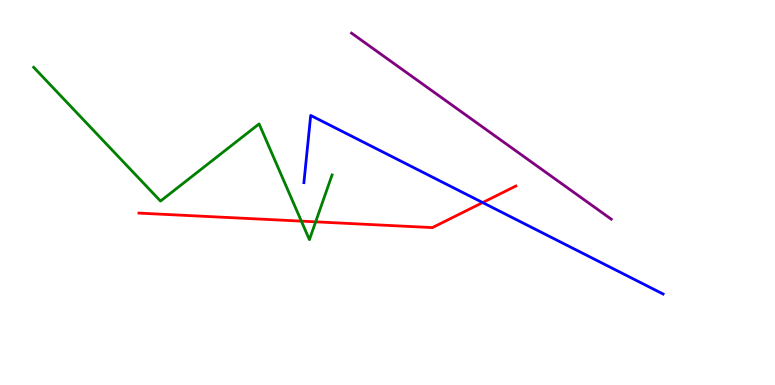[{'lines': ['blue', 'red'], 'intersections': [{'x': 6.23, 'y': 4.74}]}, {'lines': ['green', 'red'], 'intersections': [{'x': 3.89, 'y': 4.26}, {'x': 4.07, 'y': 4.24}]}, {'lines': ['purple', 'red'], 'intersections': []}, {'lines': ['blue', 'green'], 'intersections': []}, {'lines': ['blue', 'purple'], 'intersections': []}, {'lines': ['green', 'purple'], 'intersections': []}]